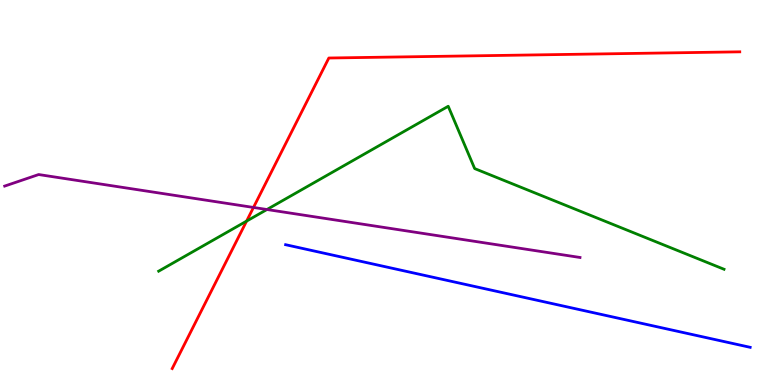[{'lines': ['blue', 'red'], 'intersections': []}, {'lines': ['green', 'red'], 'intersections': [{'x': 3.18, 'y': 4.26}]}, {'lines': ['purple', 'red'], 'intersections': [{'x': 3.27, 'y': 4.61}]}, {'lines': ['blue', 'green'], 'intersections': []}, {'lines': ['blue', 'purple'], 'intersections': []}, {'lines': ['green', 'purple'], 'intersections': [{'x': 3.44, 'y': 4.56}]}]